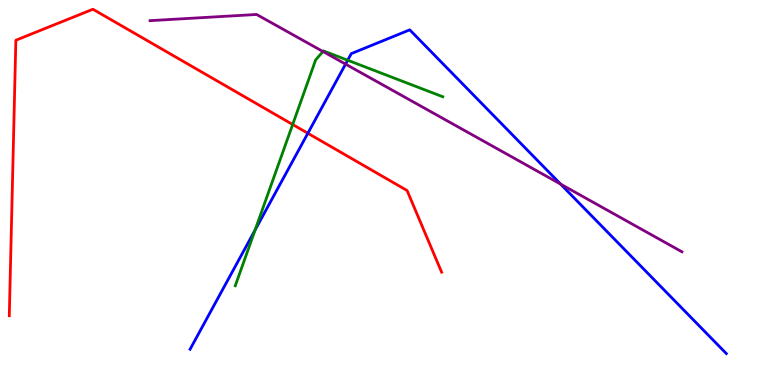[{'lines': ['blue', 'red'], 'intersections': [{'x': 3.97, 'y': 6.54}]}, {'lines': ['green', 'red'], 'intersections': [{'x': 3.78, 'y': 6.77}]}, {'lines': ['purple', 'red'], 'intersections': []}, {'lines': ['blue', 'green'], 'intersections': [{'x': 3.29, 'y': 4.03}, {'x': 4.49, 'y': 8.44}]}, {'lines': ['blue', 'purple'], 'intersections': [{'x': 4.46, 'y': 8.33}, {'x': 7.23, 'y': 5.22}]}, {'lines': ['green', 'purple'], 'intersections': [{'x': 4.17, 'y': 8.66}]}]